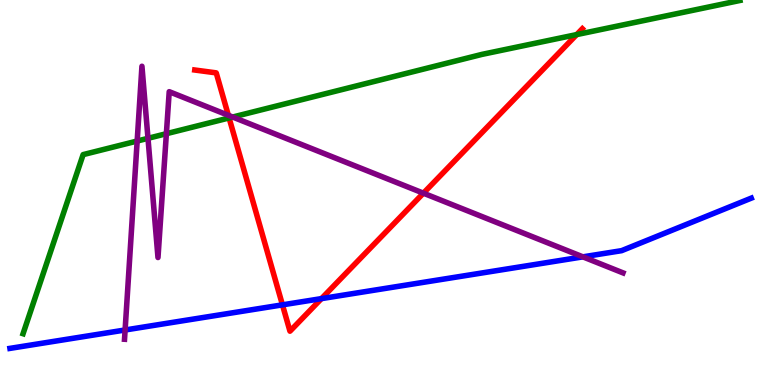[{'lines': ['blue', 'red'], 'intersections': [{'x': 3.64, 'y': 2.08}, {'x': 4.15, 'y': 2.24}]}, {'lines': ['green', 'red'], 'intersections': [{'x': 2.96, 'y': 6.94}, {'x': 7.44, 'y': 9.1}]}, {'lines': ['purple', 'red'], 'intersections': [{'x': 2.95, 'y': 7.01}, {'x': 5.46, 'y': 4.98}]}, {'lines': ['blue', 'green'], 'intersections': []}, {'lines': ['blue', 'purple'], 'intersections': [{'x': 1.61, 'y': 1.43}, {'x': 7.52, 'y': 3.33}]}, {'lines': ['green', 'purple'], 'intersections': [{'x': 1.77, 'y': 6.34}, {'x': 1.91, 'y': 6.41}, {'x': 2.15, 'y': 6.53}, {'x': 3.0, 'y': 6.96}]}]